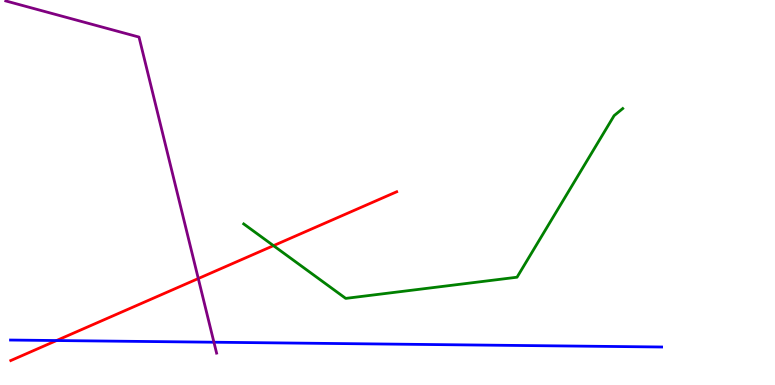[{'lines': ['blue', 'red'], 'intersections': [{'x': 0.73, 'y': 1.15}]}, {'lines': ['green', 'red'], 'intersections': [{'x': 3.53, 'y': 3.62}]}, {'lines': ['purple', 'red'], 'intersections': [{'x': 2.56, 'y': 2.77}]}, {'lines': ['blue', 'green'], 'intersections': []}, {'lines': ['blue', 'purple'], 'intersections': [{'x': 2.76, 'y': 1.11}]}, {'lines': ['green', 'purple'], 'intersections': []}]